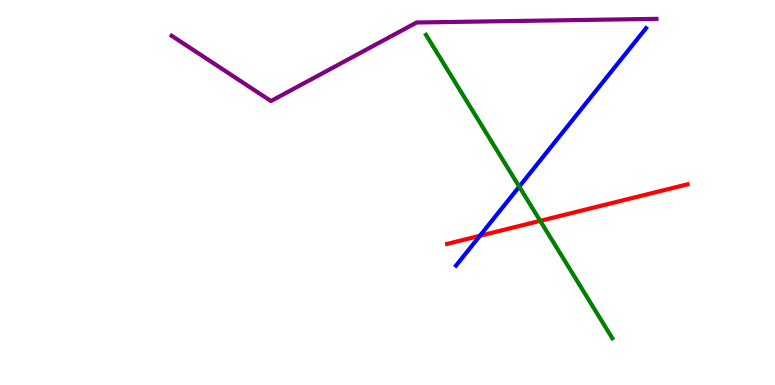[{'lines': ['blue', 'red'], 'intersections': [{'x': 6.19, 'y': 3.88}]}, {'lines': ['green', 'red'], 'intersections': [{'x': 6.97, 'y': 4.26}]}, {'lines': ['purple', 'red'], 'intersections': []}, {'lines': ['blue', 'green'], 'intersections': [{'x': 6.7, 'y': 5.15}]}, {'lines': ['blue', 'purple'], 'intersections': []}, {'lines': ['green', 'purple'], 'intersections': []}]